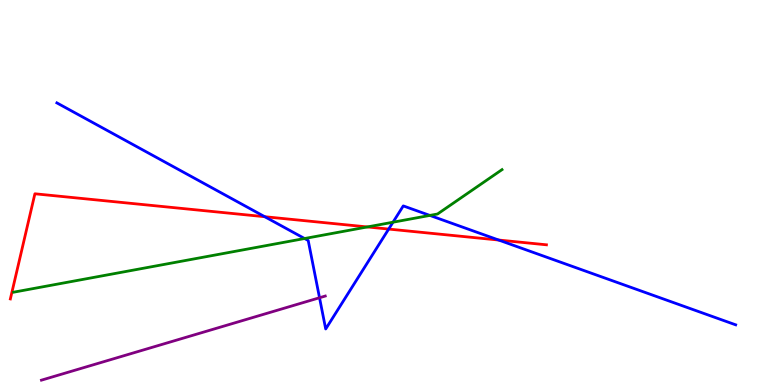[{'lines': ['blue', 'red'], 'intersections': [{'x': 3.42, 'y': 4.37}, {'x': 5.02, 'y': 4.05}, {'x': 6.43, 'y': 3.77}]}, {'lines': ['green', 'red'], 'intersections': [{'x': 4.74, 'y': 4.11}]}, {'lines': ['purple', 'red'], 'intersections': []}, {'lines': ['blue', 'green'], 'intersections': [{'x': 3.93, 'y': 3.8}, {'x': 5.07, 'y': 4.23}, {'x': 5.55, 'y': 4.4}]}, {'lines': ['blue', 'purple'], 'intersections': [{'x': 4.12, 'y': 2.27}]}, {'lines': ['green', 'purple'], 'intersections': []}]